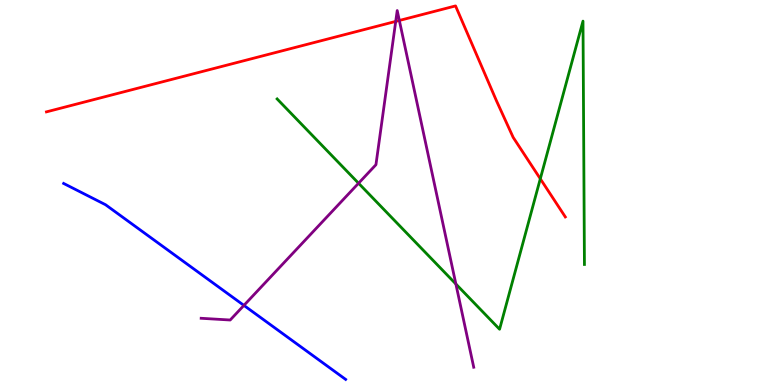[{'lines': ['blue', 'red'], 'intersections': []}, {'lines': ['green', 'red'], 'intersections': [{'x': 6.97, 'y': 5.36}]}, {'lines': ['purple', 'red'], 'intersections': [{'x': 5.11, 'y': 9.44}, {'x': 5.15, 'y': 9.47}]}, {'lines': ['blue', 'green'], 'intersections': []}, {'lines': ['blue', 'purple'], 'intersections': [{'x': 3.15, 'y': 2.07}]}, {'lines': ['green', 'purple'], 'intersections': [{'x': 4.63, 'y': 5.24}, {'x': 5.88, 'y': 2.62}]}]